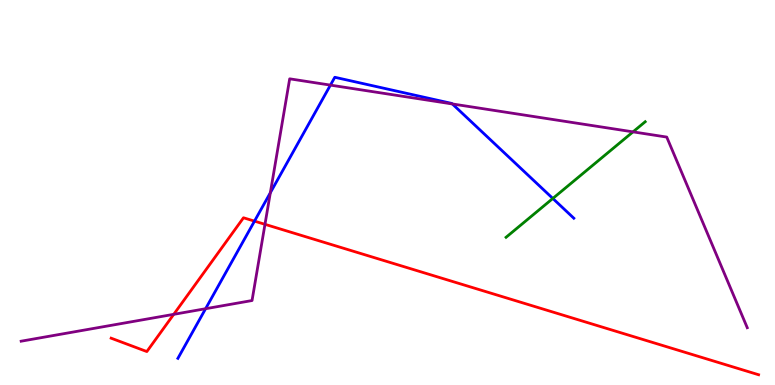[{'lines': ['blue', 'red'], 'intersections': [{'x': 3.28, 'y': 4.26}]}, {'lines': ['green', 'red'], 'intersections': []}, {'lines': ['purple', 'red'], 'intersections': [{'x': 2.24, 'y': 1.84}, {'x': 3.42, 'y': 4.17}]}, {'lines': ['blue', 'green'], 'intersections': [{'x': 7.13, 'y': 4.85}]}, {'lines': ['blue', 'purple'], 'intersections': [{'x': 2.65, 'y': 1.98}, {'x': 3.49, 'y': 4.99}, {'x': 4.26, 'y': 7.79}, {'x': 5.84, 'y': 7.3}]}, {'lines': ['green', 'purple'], 'intersections': [{'x': 8.17, 'y': 6.58}]}]